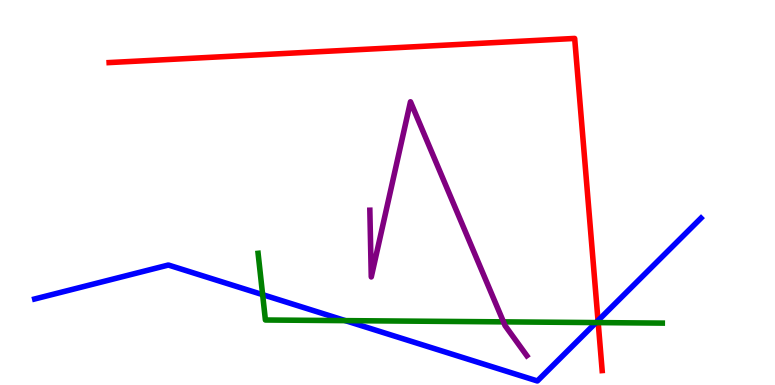[{'lines': ['blue', 'red'], 'intersections': [{'x': 7.72, 'y': 1.67}]}, {'lines': ['green', 'red'], 'intersections': [{'x': 7.72, 'y': 1.62}]}, {'lines': ['purple', 'red'], 'intersections': []}, {'lines': ['blue', 'green'], 'intersections': [{'x': 3.39, 'y': 2.35}, {'x': 4.46, 'y': 1.67}, {'x': 7.69, 'y': 1.62}]}, {'lines': ['blue', 'purple'], 'intersections': []}, {'lines': ['green', 'purple'], 'intersections': [{'x': 6.5, 'y': 1.64}]}]